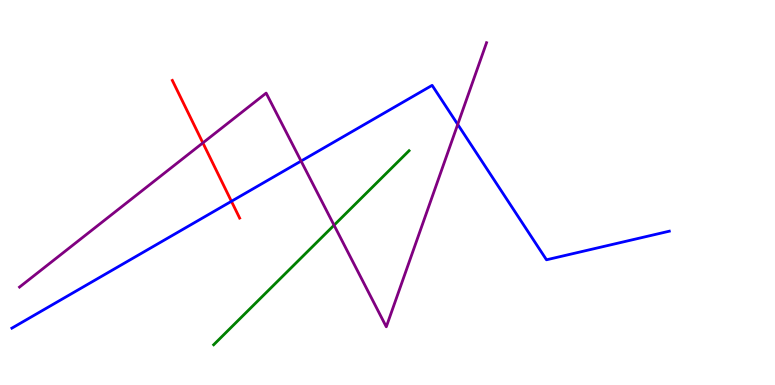[{'lines': ['blue', 'red'], 'intersections': [{'x': 2.99, 'y': 4.77}]}, {'lines': ['green', 'red'], 'intersections': []}, {'lines': ['purple', 'red'], 'intersections': [{'x': 2.62, 'y': 6.29}]}, {'lines': ['blue', 'green'], 'intersections': []}, {'lines': ['blue', 'purple'], 'intersections': [{'x': 3.88, 'y': 5.82}, {'x': 5.91, 'y': 6.77}]}, {'lines': ['green', 'purple'], 'intersections': [{'x': 4.31, 'y': 4.15}]}]